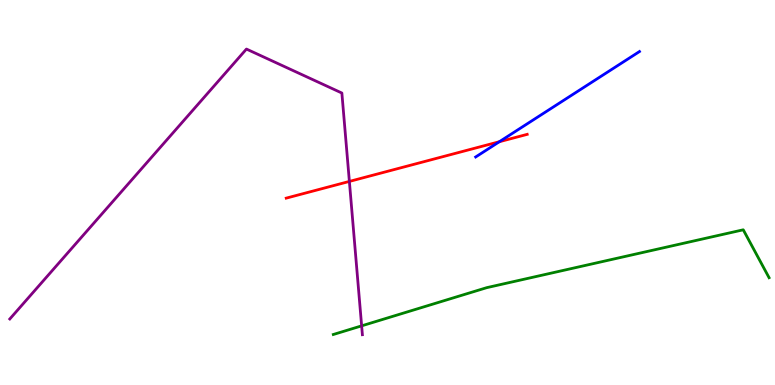[{'lines': ['blue', 'red'], 'intersections': [{'x': 6.44, 'y': 6.32}]}, {'lines': ['green', 'red'], 'intersections': []}, {'lines': ['purple', 'red'], 'intersections': [{'x': 4.51, 'y': 5.29}]}, {'lines': ['blue', 'green'], 'intersections': []}, {'lines': ['blue', 'purple'], 'intersections': []}, {'lines': ['green', 'purple'], 'intersections': [{'x': 4.67, 'y': 1.54}]}]